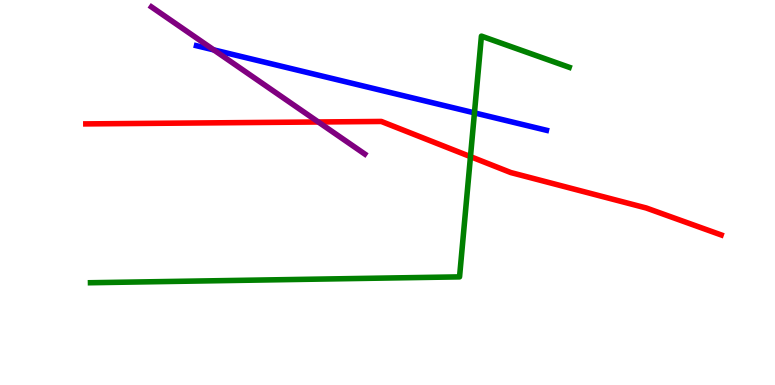[{'lines': ['blue', 'red'], 'intersections': []}, {'lines': ['green', 'red'], 'intersections': [{'x': 6.07, 'y': 5.93}]}, {'lines': ['purple', 'red'], 'intersections': [{'x': 4.11, 'y': 6.83}]}, {'lines': ['blue', 'green'], 'intersections': [{'x': 6.12, 'y': 7.07}]}, {'lines': ['blue', 'purple'], 'intersections': [{'x': 2.76, 'y': 8.7}]}, {'lines': ['green', 'purple'], 'intersections': []}]